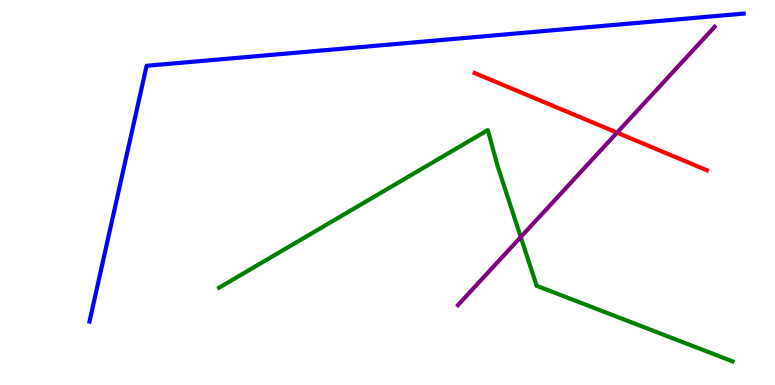[{'lines': ['blue', 'red'], 'intersections': []}, {'lines': ['green', 'red'], 'intersections': []}, {'lines': ['purple', 'red'], 'intersections': [{'x': 7.96, 'y': 6.55}]}, {'lines': ['blue', 'green'], 'intersections': []}, {'lines': ['blue', 'purple'], 'intersections': []}, {'lines': ['green', 'purple'], 'intersections': [{'x': 6.72, 'y': 3.84}]}]